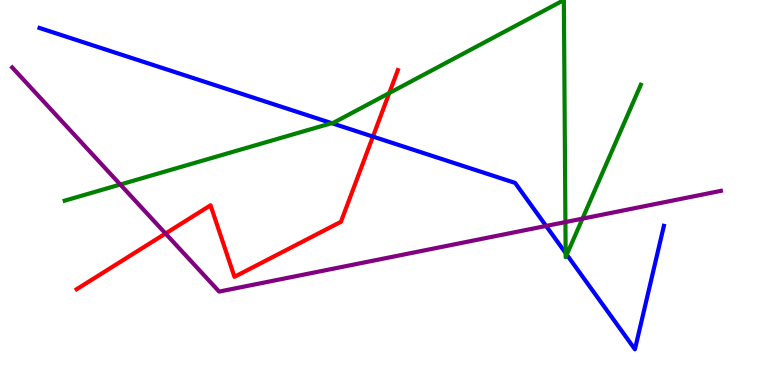[{'lines': ['blue', 'red'], 'intersections': [{'x': 4.81, 'y': 6.45}]}, {'lines': ['green', 'red'], 'intersections': [{'x': 5.02, 'y': 7.58}]}, {'lines': ['purple', 'red'], 'intersections': [{'x': 2.14, 'y': 3.93}]}, {'lines': ['blue', 'green'], 'intersections': [{'x': 4.28, 'y': 6.8}, {'x': 7.3, 'y': 3.43}, {'x': 7.31, 'y': 3.39}]}, {'lines': ['blue', 'purple'], 'intersections': [{'x': 7.05, 'y': 4.13}]}, {'lines': ['green', 'purple'], 'intersections': [{'x': 1.55, 'y': 5.21}, {'x': 7.3, 'y': 4.23}, {'x': 7.52, 'y': 4.32}]}]